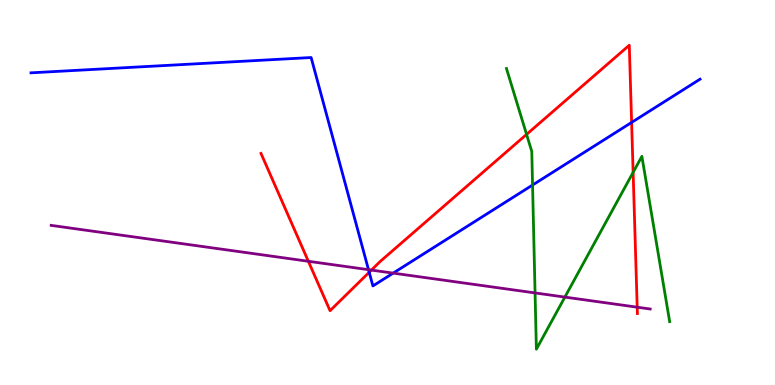[{'lines': ['blue', 'red'], 'intersections': [{'x': 4.76, 'y': 2.93}, {'x': 8.15, 'y': 6.82}]}, {'lines': ['green', 'red'], 'intersections': [{'x': 6.79, 'y': 6.51}, {'x': 8.17, 'y': 5.52}]}, {'lines': ['purple', 'red'], 'intersections': [{'x': 3.98, 'y': 3.21}, {'x': 4.79, 'y': 2.98}, {'x': 8.22, 'y': 2.02}]}, {'lines': ['blue', 'green'], 'intersections': [{'x': 6.87, 'y': 5.19}]}, {'lines': ['blue', 'purple'], 'intersections': [{'x': 4.75, 'y': 3.0}, {'x': 5.07, 'y': 2.91}]}, {'lines': ['green', 'purple'], 'intersections': [{'x': 6.9, 'y': 2.39}, {'x': 7.29, 'y': 2.28}]}]